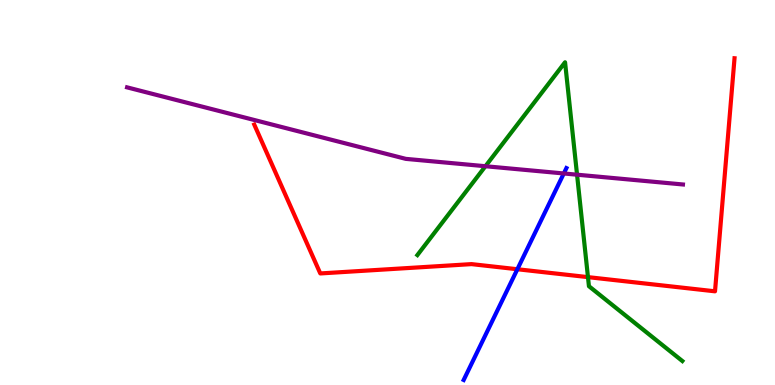[{'lines': ['blue', 'red'], 'intersections': [{'x': 6.68, 'y': 3.01}]}, {'lines': ['green', 'red'], 'intersections': [{'x': 7.59, 'y': 2.8}]}, {'lines': ['purple', 'red'], 'intersections': []}, {'lines': ['blue', 'green'], 'intersections': []}, {'lines': ['blue', 'purple'], 'intersections': [{'x': 7.27, 'y': 5.49}]}, {'lines': ['green', 'purple'], 'intersections': [{'x': 6.26, 'y': 5.68}, {'x': 7.45, 'y': 5.46}]}]